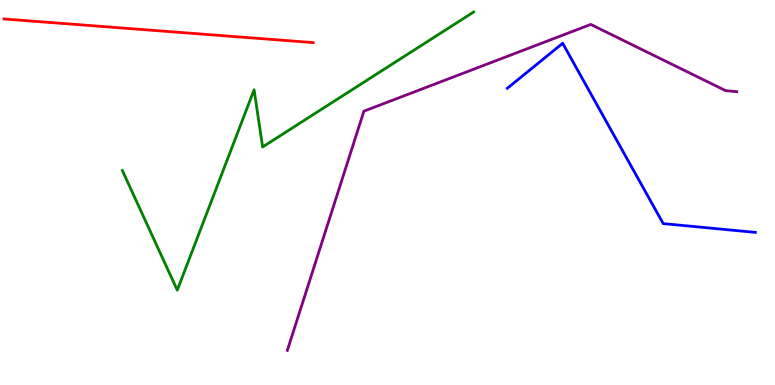[{'lines': ['blue', 'red'], 'intersections': []}, {'lines': ['green', 'red'], 'intersections': []}, {'lines': ['purple', 'red'], 'intersections': []}, {'lines': ['blue', 'green'], 'intersections': []}, {'lines': ['blue', 'purple'], 'intersections': []}, {'lines': ['green', 'purple'], 'intersections': []}]